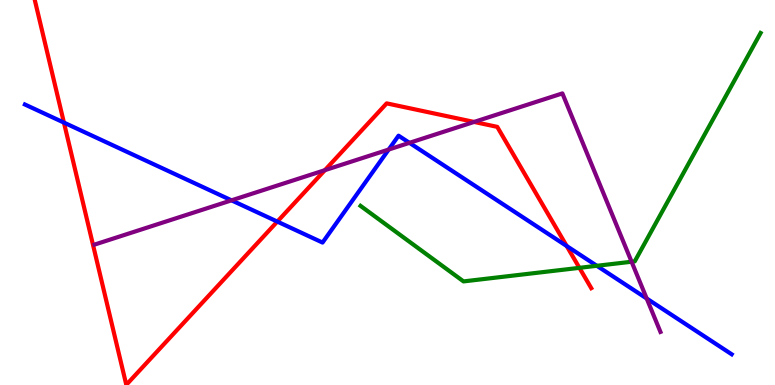[{'lines': ['blue', 'red'], 'intersections': [{'x': 0.825, 'y': 6.82}, {'x': 3.58, 'y': 4.24}, {'x': 7.31, 'y': 3.61}]}, {'lines': ['green', 'red'], 'intersections': [{'x': 7.48, 'y': 3.04}]}, {'lines': ['purple', 'red'], 'intersections': [{'x': 4.19, 'y': 5.58}, {'x': 6.12, 'y': 6.83}]}, {'lines': ['blue', 'green'], 'intersections': [{'x': 7.7, 'y': 3.1}]}, {'lines': ['blue', 'purple'], 'intersections': [{'x': 2.99, 'y': 4.8}, {'x': 5.02, 'y': 6.12}, {'x': 5.28, 'y': 6.29}, {'x': 8.34, 'y': 2.25}]}, {'lines': ['green', 'purple'], 'intersections': [{'x': 8.15, 'y': 3.2}]}]